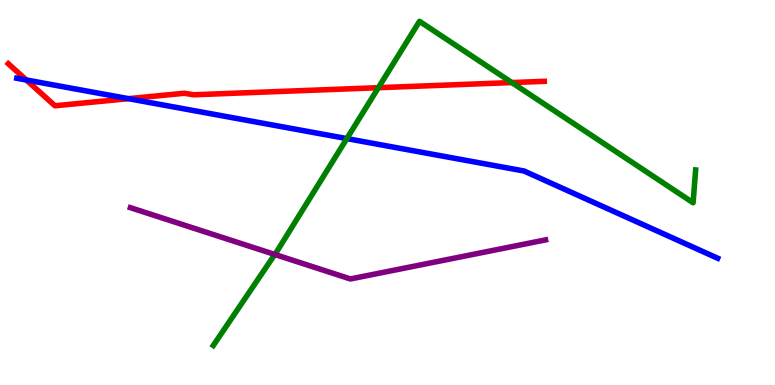[{'lines': ['blue', 'red'], 'intersections': [{'x': 0.34, 'y': 7.92}, {'x': 1.66, 'y': 7.44}]}, {'lines': ['green', 'red'], 'intersections': [{'x': 4.88, 'y': 7.72}, {'x': 6.6, 'y': 7.86}]}, {'lines': ['purple', 'red'], 'intersections': []}, {'lines': ['blue', 'green'], 'intersections': [{'x': 4.48, 'y': 6.4}]}, {'lines': ['blue', 'purple'], 'intersections': []}, {'lines': ['green', 'purple'], 'intersections': [{'x': 3.55, 'y': 3.39}]}]